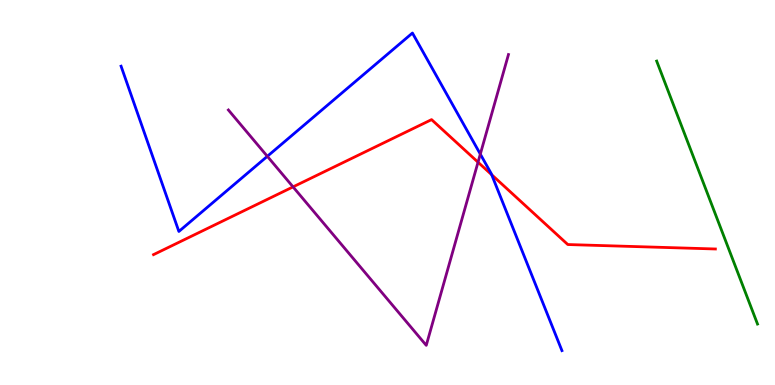[{'lines': ['blue', 'red'], 'intersections': [{'x': 6.34, 'y': 5.46}]}, {'lines': ['green', 'red'], 'intersections': []}, {'lines': ['purple', 'red'], 'intersections': [{'x': 3.78, 'y': 5.15}, {'x': 6.17, 'y': 5.79}]}, {'lines': ['blue', 'green'], 'intersections': []}, {'lines': ['blue', 'purple'], 'intersections': [{'x': 3.45, 'y': 5.94}, {'x': 6.2, 'y': 6.0}]}, {'lines': ['green', 'purple'], 'intersections': []}]